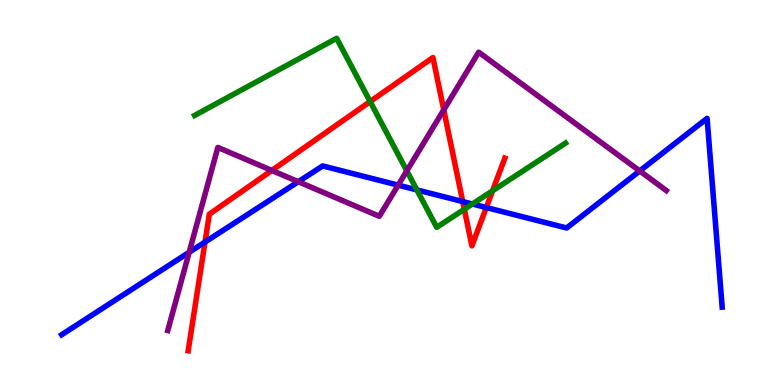[{'lines': ['blue', 'red'], 'intersections': [{'x': 2.65, 'y': 3.71}, {'x': 5.97, 'y': 4.76}, {'x': 6.27, 'y': 4.61}]}, {'lines': ['green', 'red'], 'intersections': [{'x': 4.78, 'y': 7.36}, {'x': 5.99, 'y': 4.56}, {'x': 6.36, 'y': 5.04}]}, {'lines': ['purple', 'red'], 'intersections': [{'x': 3.51, 'y': 5.57}, {'x': 5.73, 'y': 7.15}]}, {'lines': ['blue', 'green'], 'intersections': [{'x': 5.38, 'y': 5.07}, {'x': 6.1, 'y': 4.7}]}, {'lines': ['blue', 'purple'], 'intersections': [{'x': 2.44, 'y': 3.45}, {'x': 3.85, 'y': 5.28}, {'x': 5.14, 'y': 5.19}, {'x': 8.25, 'y': 5.56}]}, {'lines': ['green', 'purple'], 'intersections': [{'x': 5.25, 'y': 5.56}]}]